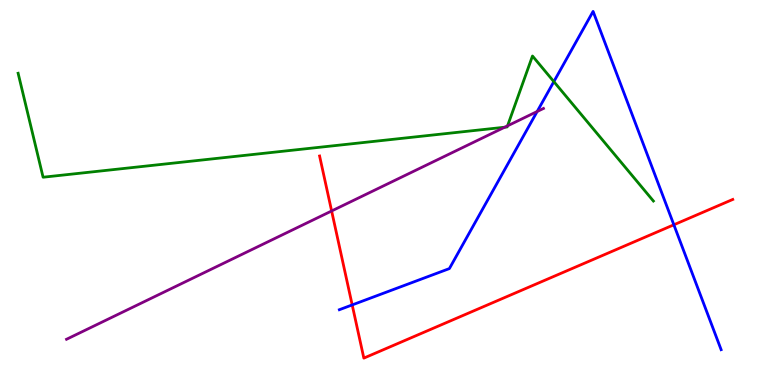[{'lines': ['blue', 'red'], 'intersections': [{'x': 4.54, 'y': 2.08}, {'x': 8.69, 'y': 4.16}]}, {'lines': ['green', 'red'], 'intersections': []}, {'lines': ['purple', 'red'], 'intersections': [{'x': 4.28, 'y': 4.52}]}, {'lines': ['blue', 'green'], 'intersections': [{'x': 7.15, 'y': 7.88}]}, {'lines': ['blue', 'purple'], 'intersections': [{'x': 6.93, 'y': 7.1}]}, {'lines': ['green', 'purple'], 'intersections': [{'x': 6.51, 'y': 6.7}, {'x': 6.55, 'y': 6.73}]}]